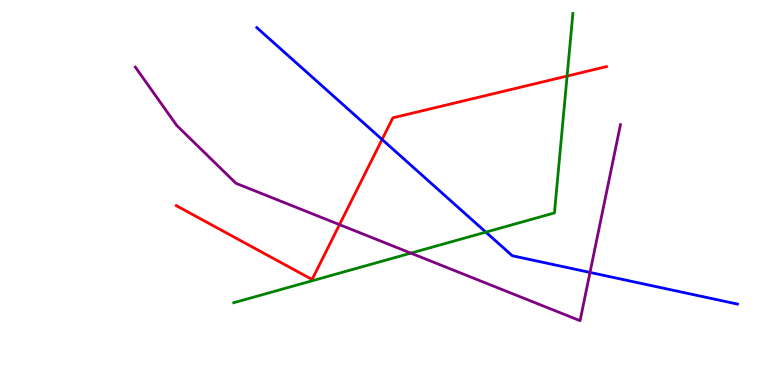[{'lines': ['blue', 'red'], 'intersections': [{'x': 4.93, 'y': 6.38}]}, {'lines': ['green', 'red'], 'intersections': [{'x': 7.32, 'y': 8.02}]}, {'lines': ['purple', 'red'], 'intersections': [{'x': 4.38, 'y': 4.17}]}, {'lines': ['blue', 'green'], 'intersections': [{'x': 6.27, 'y': 3.97}]}, {'lines': ['blue', 'purple'], 'intersections': [{'x': 7.61, 'y': 2.92}]}, {'lines': ['green', 'purple'], 'intersections': [{'x': 5.3, 'y': 3.43}]}]